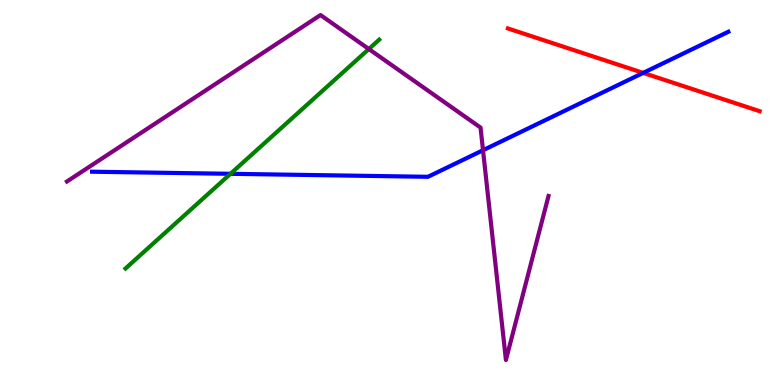[{'lines': ['blue', 'red'], 'intersections': [{'x': 8.3, 'y': 8.11}]}, {'lines': ['green', 'red'], 'intersections': []}, {'lines': ['purple', 'red'], 'intersections': []}, {'lines': ['blue', 'green'], 'intersections': [{'x': 2.97, 'y': 5.49}]}, {'lines': ['blue', 'purple'], 'intersections': [{'x': 6.23, 'y': 6.1}]}, {'lines': ['green', 'purple'], 'intersections': [{'x': 4.76, 'y': 8.73}]}]